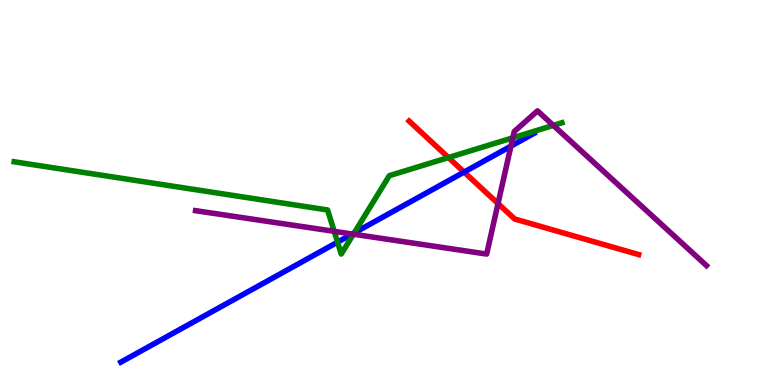[{'lines': ['blue', 'red'], 'intersections': [{'x': 5.99, 'y': 5.53}]}, {'lines': ['green', 'red'], 'intersections': [{'x': 5.79, 'y': 5.91}]}, {'lines': ['purple', 'red'], 'intersections': [{'x': 6.43, 'y': 4.71}]}, {'lines': ['blue', 'green'], 'intersections': [{'x': 4.36, 'y': 3.71}, {'x': 4.57, 'y': 3.95}]}, {'lines': ['blue', 'purple'], 'intersections': [{'x': 4.55, 'y': 3.92}, {'x': 6.59, 'y': 6.2}]}, {'lines': ['green', 'purple'], 'intersections': [{'x': 4.31, 'y': 3.99}, {'x': 4.56, 'y': 3.92}, {'x': 6.62, 'y': 6.42}, {'x': 7.14, 'y': 6.74}]}]